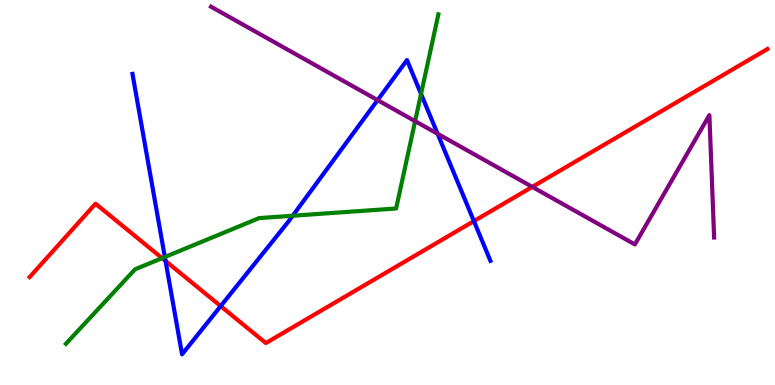[{'lines': ['blue', 'red'], 'intersections': [{'x': 2.14, 'y': 3.22}, {'x': 2.85, 'y': 2.05}, {'x': 6.11, 'y': 4.26}]}, {'lines': ['green', 'red'], 'intersections': [{'x': 2.09, 'y': 3.29}]}, {'lines': ['purple', 'red'], 'intersections': [{'x': 6.87, 'y': 5.15}]}, {'lines': ['blue', 'green'], 'intersections': [{'x': 2.13, 'y': 3.32}, {'x': 3.78, 'y': 4.4}, {'x': 5.43, 'y': 7.56}]}, {'lines': ['blue', 'purple'], 'intersections': [{'x': 4.87, 'y': 7.4}, {'x': 5.65, 'y': 6.53}]}, {'lines': ['green', 'purple'], 'intersections': [{'x': 5.36, 'y': 6.85}]}]